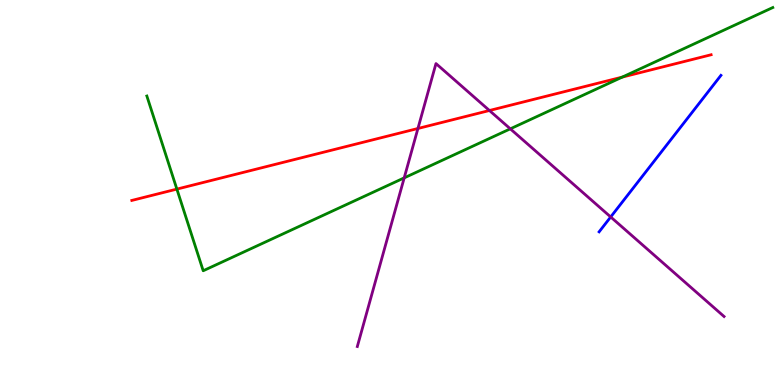[{'lines': ['blue', 'red'], 'intersections': []}, {'lines': ['green', 'red'], 'intersections': [{'x': 2.28, 'y': 5.09}, {'x': 8.03, 'y': 8.0}]}, {'lines': ['purple', 'red'], 'intersections': [{'x': 5.39, 'y': 6.66}, {'x': 6.32, 'y': 7.13}]}, {'lines': ['blue', 'green'], 'intersections': []}, {'lines': ['blue', 'purple'], 'intersections': [{'x': 7.88, 'y': 4.36}]}, {'lines': ['green', 'purple'], 'intersections': [{'x': 5.22, 'y': 5.38}, {'x': 6.58, 'y': 6.65}]}]